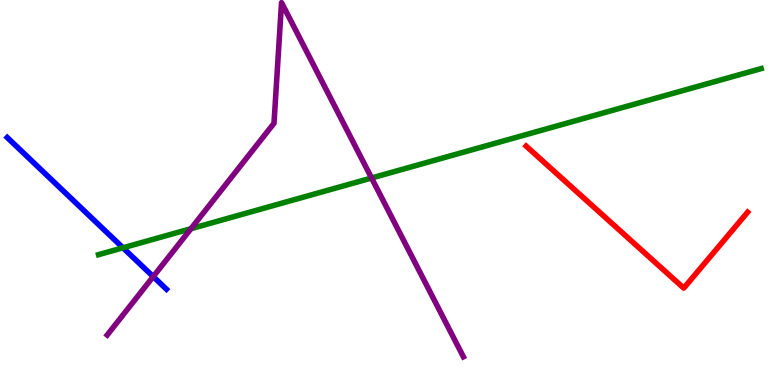[{'lines': ['blue', 'red'], 'intersections': []}, {'lines': ['green', 'red'], 'intersections': []}, {'lines': ['purple', 'red'], 'intersections': []}, {'lines': ['blue', 'green'], 'intersections': [{'x': 1.59, 'y': 3.56}]}, {'lines': ['blue', 'purple'], 'intersections': [{'x': 1.98, 'y': 2.82}]}, {'lines': ['green', 'purple'], 'intersections': [{'x': 2.46, 'y': 4.06}, {'x': 4.79, 'y': 5.38}]}]